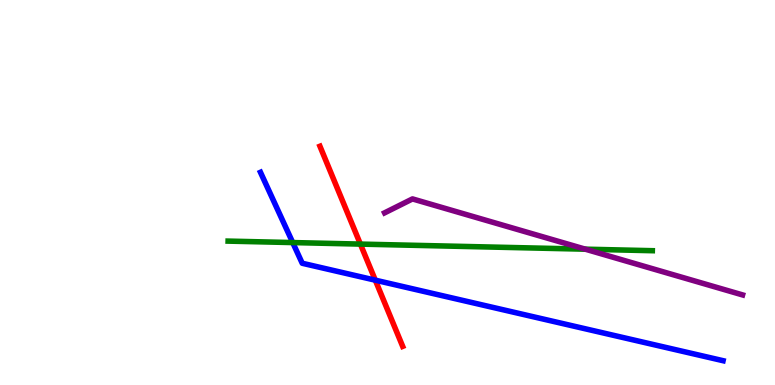[{'lines': ['blue', 'red'], 'intersections': [{'x': 4.84, 'y': 2.72}]}, {'lines': ['green', 'red'], 'intersections': [{'x': 4.65, 'y': 3.66}]}, {'lines': ['purple', 'red'], 'intersections': []}, {'lines': ['blue', 'green'], 'intersections': [{'x': 3.78, 'y': 3.7}]}, {'lines': ['blue', 'purple'], 'intersections': []}, {'lines': ['green', 'purple'], 'intersections': [{'x': 7.55, 'y': 3.53}]}]